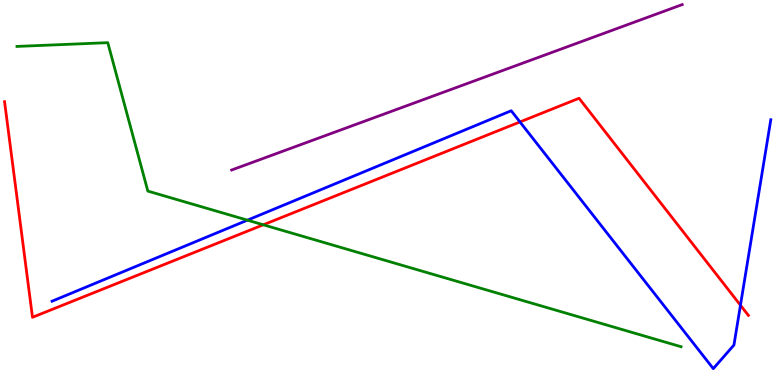[{'lines': ['blue', 'red'], 'intersections': [{'x': 6.71, 'y': 6.83}, {'x': 9.55, 'y': 2.07}]}, {'lines': ['green', 'red'], 'intersections': [{'x': 3.4, 'y': 4.16}]}, {'lines': ['purple', 'red'], 'intersections': []}, {'lines': ['blue', 'green'], 'intersections': [{'x': 3.19, 'y': 4.28}]}, {'lines': ['blue', 'purple'], 'intersections': []}, {'lines': ['green', 'purple'], 'intersections': []}]